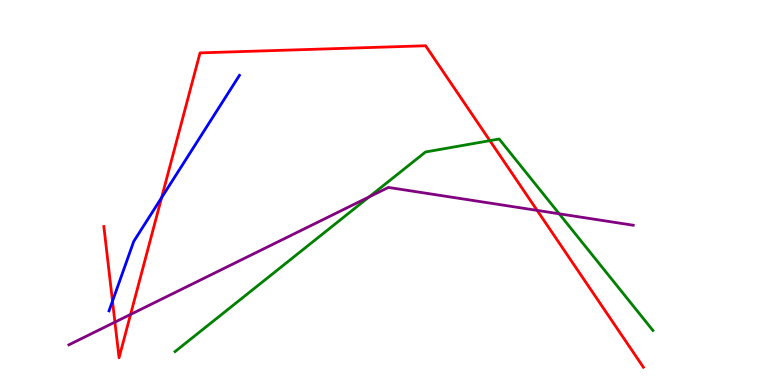[{'lines': ['blue', 'red'], 'intersections': [{'x': 1.45, 'y': 2.18}, {'x': 2.09, 'y': 4.87}]}, {'lines': ['green', 'red'], 'intersections': [{'x': 6.32, 'y': 6.35}]}, {'lines': ['purple', 'red'], 'intersections': [{'x': 1.48, 'y': 1.63}, {'x': 1.68, 'y': 1.83}, {'x': 6.93, 'y': 4.54}]}, {'lines': ['blue', 'green'], 'intersections': []}, {'lines': ['blue', 'purple'], 'intersections': []}, {'lines': ['green', 'purple'], 'intersections': [{'x': 4.76, 'y': 4.89}, {'x': 7.22, 'y': 4.45}]}]